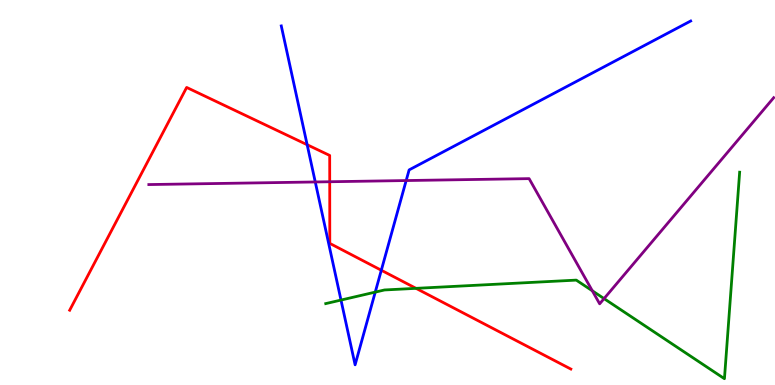[{'lines': ['blue', 'red'], 'intersections': [{'x': 3.96, 'y': 6.24}, {'x': 4.92, 'y': 2.98}]}, {'lines': ['green', 'red'], 'intersections': [{'x': 5.37, 'y': 2.51}]}, {'lines': ['purple', 'red'], 'intersections': [{'x': 4.25, 'y': 5.28}]}, {'lines': ['blue', 'green'], 'intersections': [{'x': 4.4, 'y': 2.21}, {'x': 4.84, 'y': 2.41}]}, {'lines': ['blue', 'purple'], 'intersections': [{'x': 4.07, 'y': 5.27}, {'x': 5.24, 'y': 5.31}]}, {'lines': ['green', 'purple'], 'intersections': [{'x': 7.64, 'y': 2.45}, {'x': 7.79, 'y': 2.24}]}]